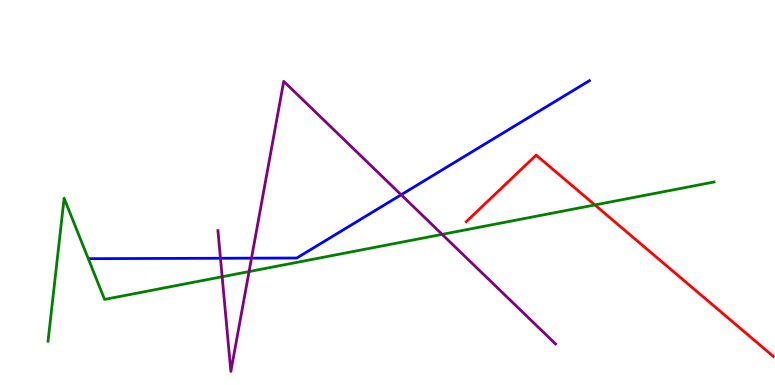[{'lines': ['blue', 'red'], 'intersections': []}, {'lines': ['green', 'red'], 'intersections': [{'x': 7.68, 'y': 4.68}]}, {'lines': ['purple', 'red'], 'intersections': []}, {'lines': ['blue', 'green'], 'intersections': []}, {'lines': ['blue', 'purple'], 'intersections': [{'x': 2.84, 'y': 3.29}, {'x': 3.25, 'y': 3.29}, {'x': 5.18, 'y': 4.94}]}, {'lines': ['green', 'purple'], 'intersections': [{'x': 2.87, 'y': 2.81}, {'x': 3.21, 'y': 2.95}, {'x': 5.71, 'y': 3.91}]}]